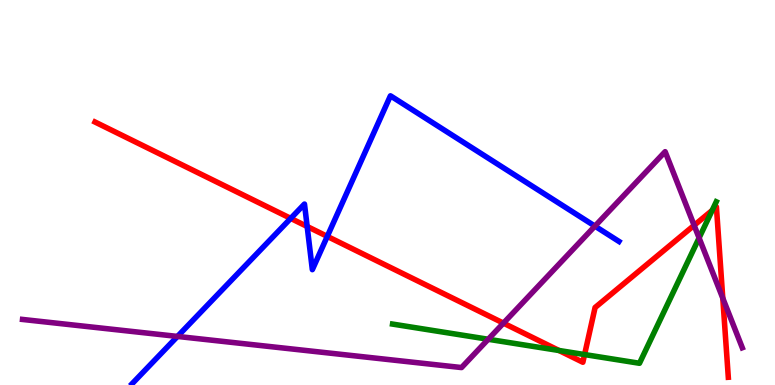[{'lines': ['blue', 'red'], 'intersections': [{'x': 3.75, 'y': 4.33}, {'x': 3.96, 'y': 4.12}, {'x': 4.22, 'y': 3.86}]}, {'lines': ['green', 'red'], 'intersections': [{'x': 7.21, 'y': 0.896}, {'x': 7.54, 'y': 0.791}, {'x': 9.19, 'y': 4.54}]}, {'lines': ['purple', 'red'], 'intersections': [{'x': 6.5, 'y': 1.61}, {'x': 8.96, 'y': 4.15}, {'x': 9.33, 'y': 2.26}]}, {'lines': ['blue', 'green'], 'intersections': []}, {'lines': ['blue', 'purple'], 'intersections': [{'x': 2.29, 'y': 1.26}, {'x': 7.68, 'y': 4.13}]}, {'lines': ['green', 'purple'], 'intersections': [{'x': 6.3, 'y': 1.19}, {'x': 9.02, 'y': 3.82}]}]